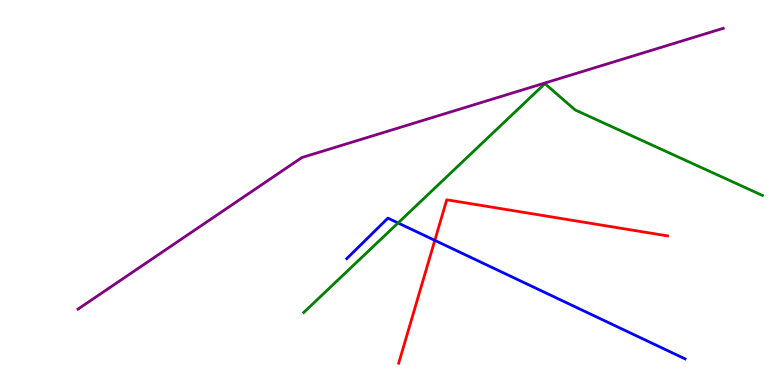[{'lines': ['blue', 'red'], 'intersections': [{'x': 5.61, 'y': 3.76}]}, {'lines': ['green', 'red'], 'intersections': []}, {'lines': ['purple', 'red'], 'intersections': []}, {'lines': ['blue', 'green'], 'intersections': [{'x': 5.14, 'y': 4.21}]}, {'lines': ['blue', 'purple'], 'intersections': []}, {'lines': ['green', 'purple'], 'intersections': []}]